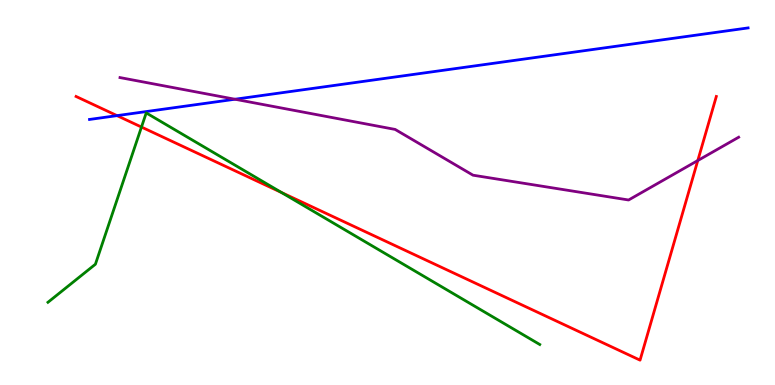[{'lines': ['blue', 'red'], 'intersections': [{'x': 1.51, 'y': 7.0}]}, {'lines': ['green', 'red'], 'intersections': [{'x': 1.83, 'y': 6.7}, {'x': 3.63, 'y': 5.0}]}, {'lines': ['purple', 'red'], 'intersections': [{'x': 9.0, 'y': 5.83}]}, {'lines': ['blue', 'green'], 'intersections': []}, {'lines': ['blue', 'purple'], 'intersections': [{'x': 3.03, 'y': 7.42}]}, {'lines': ['green', 'purple'], 'intersections': []}]